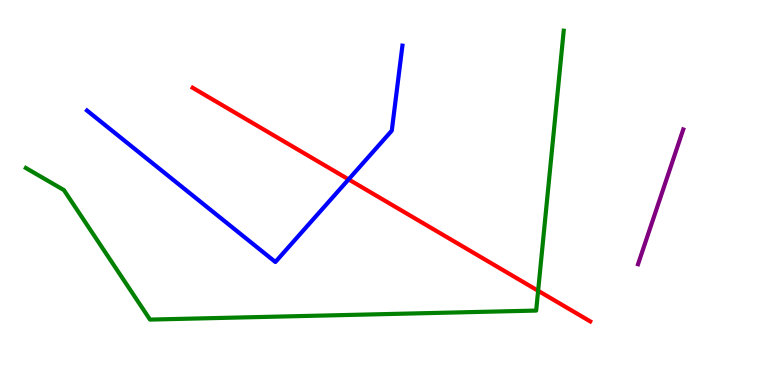[{'lines': ['blue', 'red'], 'intersections': [{'x': 4.5, 'y': 5.34}]}, {'lines': ['green', 'red'], 'intersections': [{'x': 6.94, 'y': 2.45}]}, {'lines': ['purple', 'red'], 'intersections': []}, {'lines': ['blue', 'green'], 'intersections': []}, {'lines': ['blue', 'purple'], 'intersections': []}, {'lines': ['green', 'purple'], 'intersections': []}]